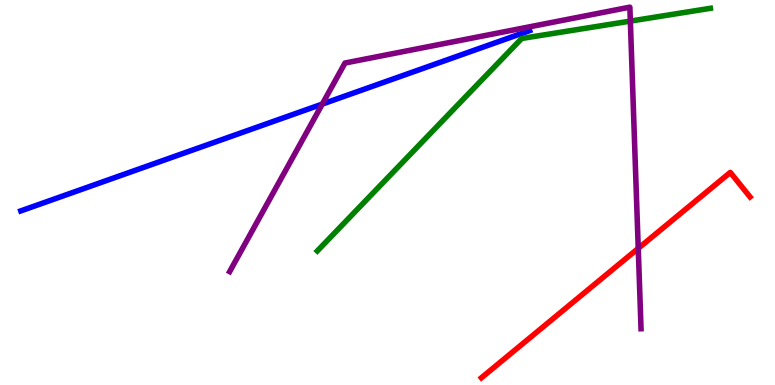[{'lines': ['blue', 'red'], 'intersections': []}, {'lines': ['green', 'red'], 'intersections': []}, {'lines': ['purple', 'red'], 'intersections': [{'x': 8.24, 'y': 3.55}]}, {'lines': ['blue', 'green'], 'intersections': []}, {'lines': ['blue', 'purple'], 'intersections': [{'x': 4.16, 'y': 7.3}]}, {'lines': ['green', 'purple'], 'intersections': [{'x': 8.13, 'y': 9.45}]}]